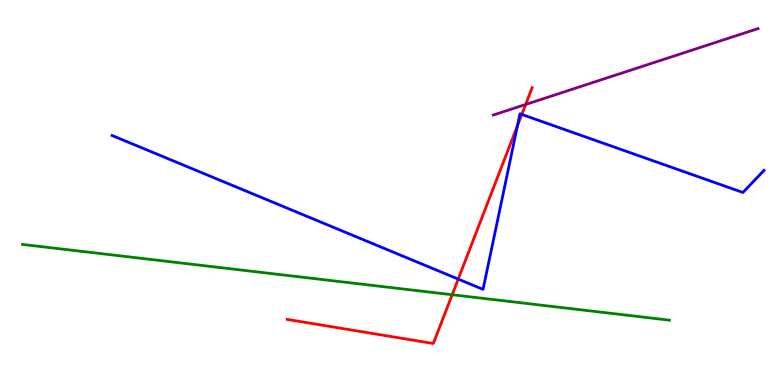[{'lines': ['blue', 'red'], 'intersections': [{'x': 5.91, 'y': 2.75}, {'x': 6.68, 'y': 6.74}, {'x': 6.73, 'y': 7.03}]}, {'lines': ['green', 'red'], 'intersections': [{'x': 5.83, 'y': 2.34}]}, {'lines': ['purple', 'red'], 'intersections': [{'x': 6.78, 'y': 7.29}]}, {'lines': ['blue', 'green'], 'intersections': []}, {'lines': ['blue', 'purple'], 'intersections': []}, {'lines': ['green', 'purple'], 'intersections': []}]